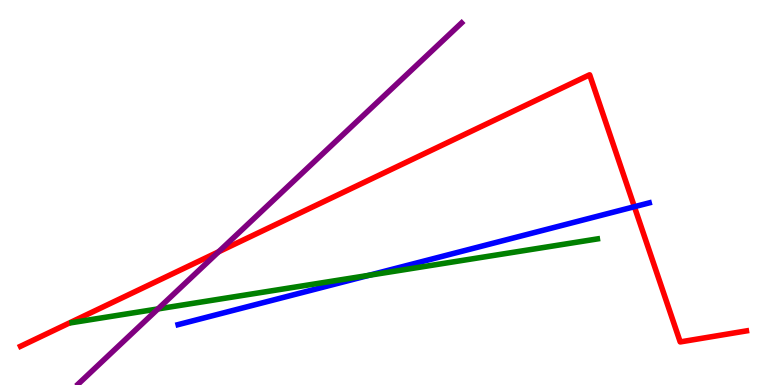[{'lines': ['blue', 'red'], 'intersections': [{'x': 8.19, 'y': 4.63}]}, {'lines': ['green', 'red'], 'intersections': []}, {'lines': ['purple', 'red'], 'intersections': [{'x': 2.82, 'y': 3.46}]}, {'lines': ['blue', 'green'], 'intersections': [{'x': 4.76, 'y': 2.85}]}, {'lines': ['blue', 'purple'], 'intersections': []}, {'lines': ['green', 'purple'], 'intersections': [{'x': 2.04, 'y': 1.98}]}]